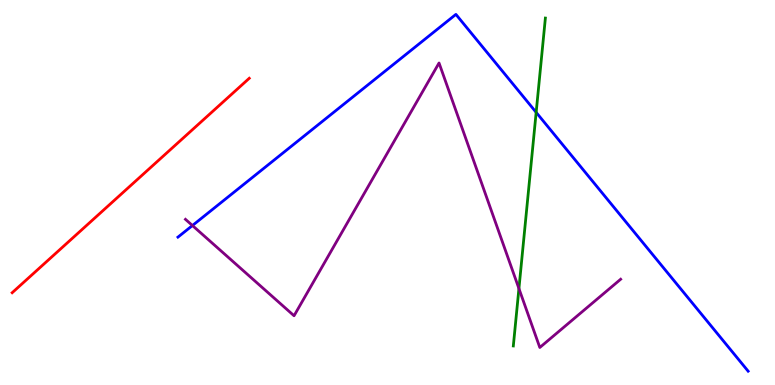[{'lines': ['blue', 'red'], 'intersections': []}, {'lines': ['green', 'red'], 'intersections': []}, {'lines': ['purple', 'red'], 'intersections': []}, {'lines': ['blue', 'green'], 'intersections': [{'x': 6.92, 'y': 7.08}]}, {'lines': ['blue', 'purple'], 'intersections': [{'x': 2.48, 'y': 4.14}]}, {'lines': ['green', 'purple'], 'intersections': [{'x': 6.7, 'y': 2.51}]}]